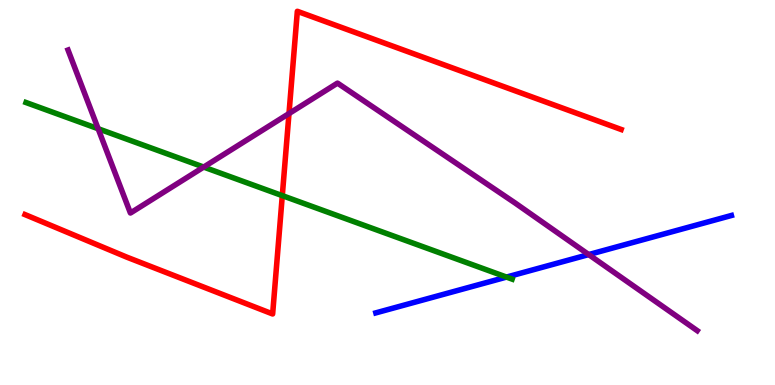[{'lines': ['blue', 'red'], 'intersections': []}, {'lines': ['green', 'red'], 'intersections': [{'x': 3.64, 'y': 4.92}]}, {'lines': ['purple', 'red'], 'intersections': [{'x': 3.73, 'y': 7.05}]}, {'lines': ['blue', 'green'], 'intersections': [{'x': 6.54, 'y': 2.8}]}, {'lines': ['blue', 'purple'], 'intersections': [{'x': 7.6, 'y': 3.39}]}, {'lines': ['green', 'purple'], 'intersections': [{'x': 1.27, 'y': 6.66}, {'x': 2.63, 'y': 5.66}]}]